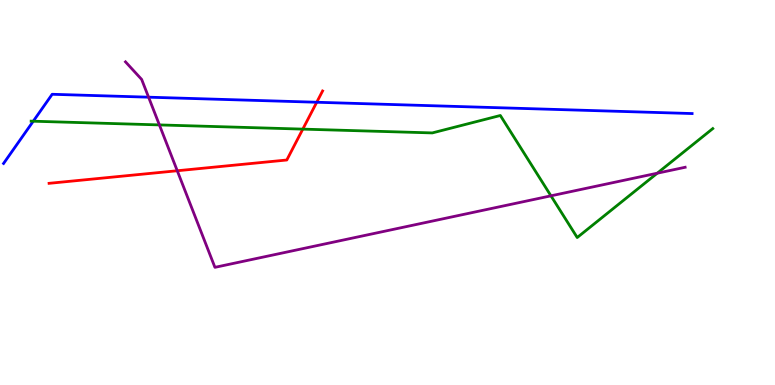[{'lines': ['blue', 'red'], 'intersections': [{'x': 4.09, 'y': 7.34}]}, {'lines': ['green', 'red'], 'intersections': [{'x': 3.91, 'y': 6.65}]}, {'lines': ['purple', 'red'], 'intersections': [{'x': 2.29, 'y': 5.56}]}, {'lines': ['blue', 'green'], 'intersections': [{'x': 0.429, 'y': 6.85}]}, {'lines': ['blue', 'purple'], 'intersections': [{'x': 1.92, 'y': 7.48}]}, {'lines': ['green', 'purple'], 'intersections': [{'x': 2.06, 'y': 6.76}, {'x': 7.11, 'y': 4.91}, {'x': 8.48, 'y': 5.5}]}]